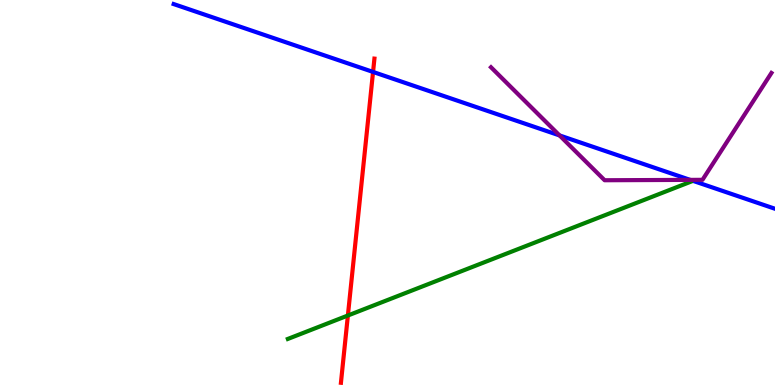[{'lines': ['blue', 'red'], 'intersections': [{'x': 4.81, 'y': 8.13}]}, {'lines': ['green', 'red'], 'intersections': [{'x': 4.49, 'y': 1.81}]}, {'lines': ['purple', 'red'], 'intersections': []}, {'lines': ['blue', 'green'], 'intersections': []}, {'lines': ['blue', 'purple'], 'intersections': [{'x': 7.22, 'y': 6.48}, {'x': 8.91, 'y': 5.33}]}, {'lines': ['green', 'purple'], 'intersections': []}]